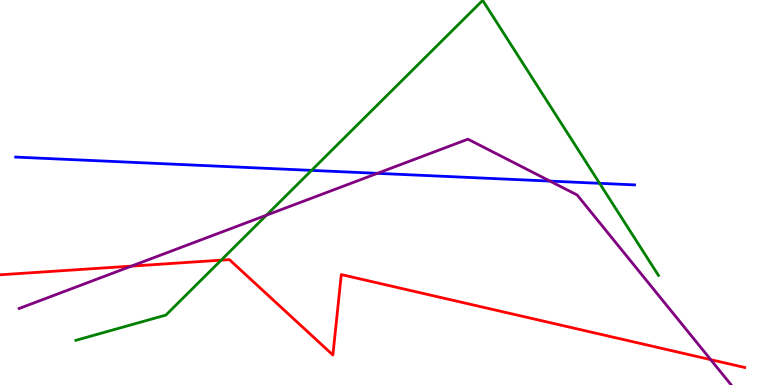[{'lines': ['blue', 'red'], 'intersections': []}, {'lines': ['green', 'red'], 'intersections': [{'x': 2.85, 'y': 3.24}]}, {'lines': ['purple', 'red'], 'intersections': [{'x': 1.7, 'y': 3.09}, {'x': 9.17, 'y': 0.659}]}, {'lines': ['blue', 'green'], 'intersections': [{'x': 4.02, 'y': 5.57}, {'x': 7.74, 'y': 5.24}]}, {'lines': ['blue', 'purple'], 'intersections': [{'x': 4.87, 'y': 5.5}, {'x': 7.1, 'y': 5.3}]}, {'lines': ['green', 'purple'], 'intersections': [{'x': 3.44, 'y': 4.41}]}]